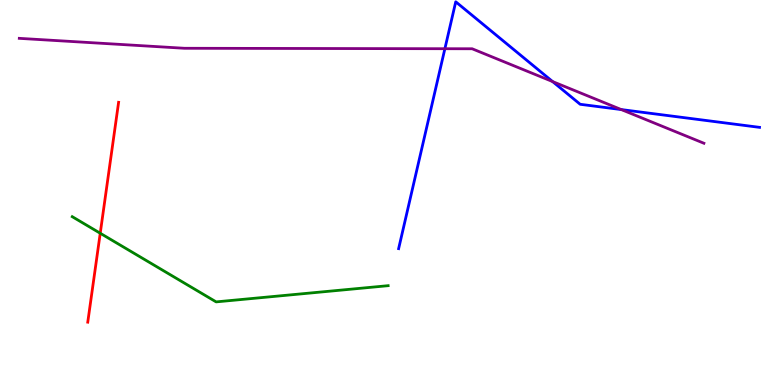[{'lines': ['blue', 'red'], 'intersections': []}, {'lines': ['green', 'red'], 'intersections': [{'x': 1.29, 'y': 3.94}]}, {'lines': ['purple', 'red'], 'intersections': []}, {'lines': ['blue', 'green'], 'intersections': []}, {'lines': ['blue', 'purple'], 'intersections': [{'x': 5.74, 'y': 8.73}, {'x': 7.13, 'y': 7.88}, {'x': 8.02, 'y': 7.15}]}, {'lines': ['green', 'purple'], 'intersections': []}]